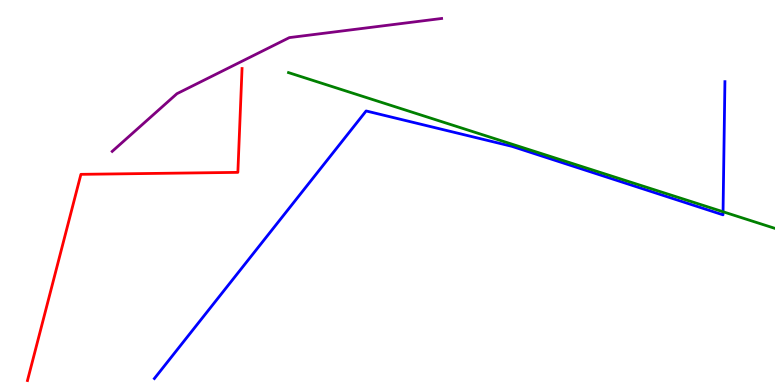[{'lines': ['blue', 'red'], 'intersections': []}, {'lines': ['green', 'red'], 'intersections': []}, {'lines': ['purple', 'red'], 'intersections': []}, {'lines': ['blue', 'green'], 'intersections': [{'x': 9.33, 'y': 4.5}]}, {'lines': ['blue', 'purple'], 'intersections': []}, {'lines': ['green', 'purple'], 'intersections': []}]